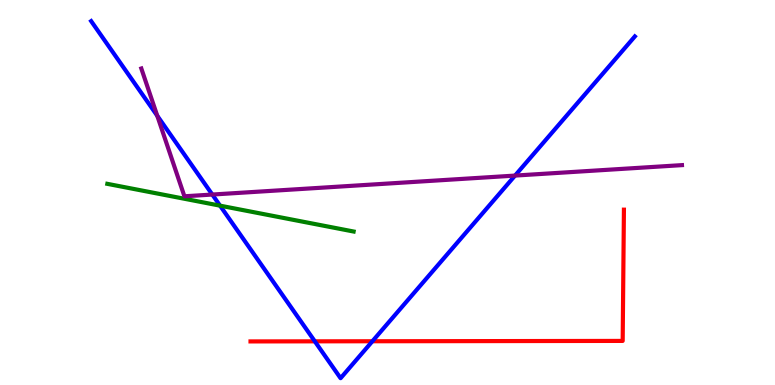[{'lines': ['blue', 'red'], 'intersections': [{'x': 4.06, 'y': 1.13}, {'x': 4.81, 'y': 1.14}]}, {'lines': ['green', 'red'], 'intersections': []}, {'lines': ['purple', 'red'], 'intersections': []}, {'lines': ['blue', 'green'], 'intersections': [{'x': 2.84, 'y': 4.66}]}, {'lines': ['blue', 'purple'], 'intersections': [{'x': 2.03, 'y': 6.99}, {'x': 2.74, 'y': 4.95}, {'x': 6.65, 'y': 5.44}]}, {'lines': ['green', 'purple'], 'intersections': []}]